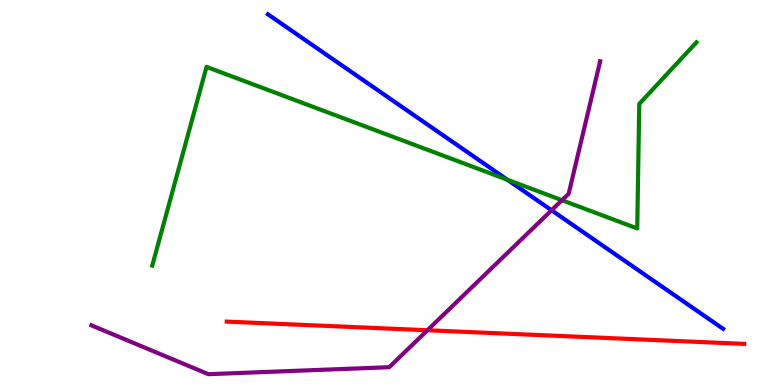[{'lines': ['blue', 'red'], 'intersections': []}, {'lines': ['green', 'red'], 'intersections': []}, {'lines': ['purple', 'red'], 'intersections': [{'x': 5.52, 'y': 1.42}]}, {'lines': ['blue', 'green'], 'intersections': [{'x': 6.55, 'y': 5.33}]}, {'lines': ['blue', 'purple'], 'intersections': [{'x': 7.12, 'y': 4.54}]}, {'lines': ['green', 'purple'], 'intersections': [{'x': 7.25, 'y': 4.8}]}]